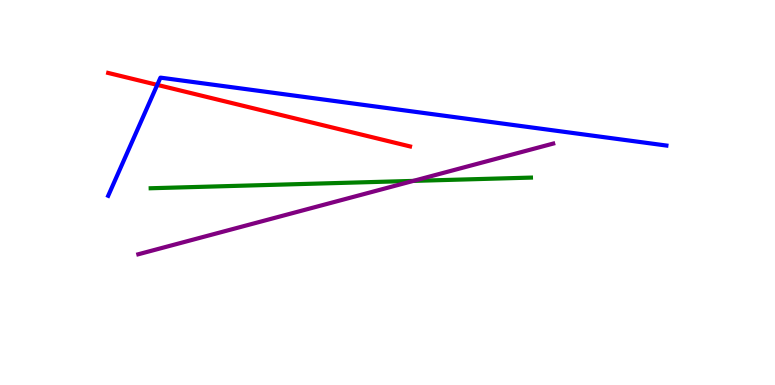[{'lines': ['blue', 'red'], 'intersections': [{'x': 2.03, 'y': 7.8}]}, {'lines': ['green', 'red'], 'intersections': []}, {'lines': ['purple', 'red'], 'intersections': []}, {'lines': ['blue', 'green'], 'intersections': []}, {'lines': ['blue', 'purple'], 'intersections': []}, {'lines': ['green', 'purple'], 'intersections': [{'x': 5.33, 'y': 5.3}]}]